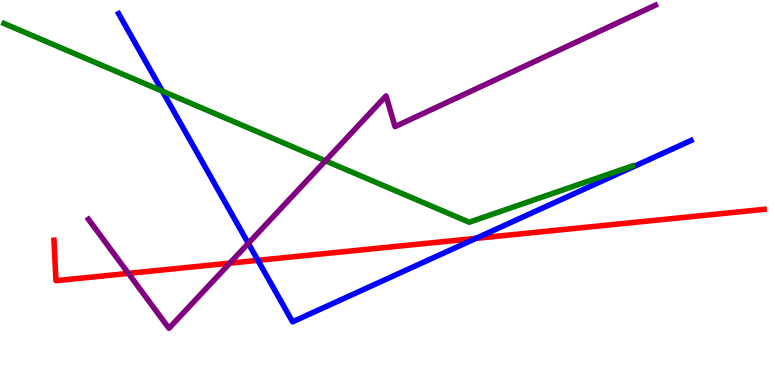[{'lines': ['blue', 'red'], 'intersections': [{'x': 3.33, 'y': 3.24}, {'x': 6.14, 'y': 3.81}]}, {'lines': ['green', 'red'], 'intersections': []}, {'lines': ['purple', 'red'], 'intersections': [{'x': 1.66, 'y': 2.9}, {'x': 2.97, 'y': 3.16}]}, {'lines': ['blue', 'green'], 'intersections': [{'x': 2.09, 'y': 7.63}]}, {'lines': ['blue', 'purple'], 'intersections': [{'x': 3.2, 'y': 3.68}]}, {'lines': ['green', 'purple'], 'intersections': [{'x': 4.2, 'y': 5.82}]}]